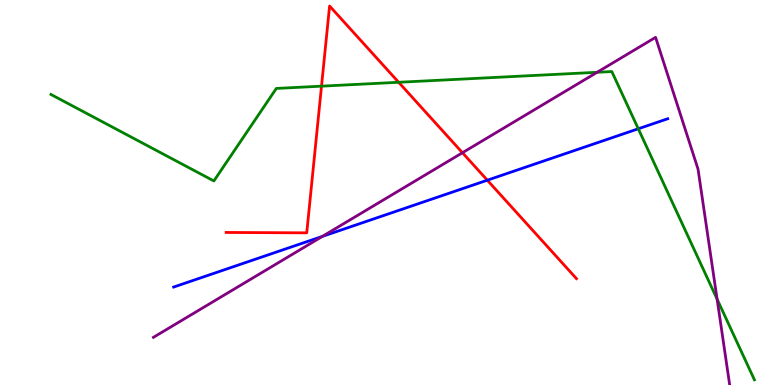[{'lines': ['blue', 'red'], 'intersections': [{'x': 6.29, 'y': 5.32}]}, {'lines': ['green', 'red'], 'intersections': [{'x': 4.15, 'y': 7.76}, {'x': 5.14, 'y': 7.86}]}, {'lines': ['purple', 'red'], 'intersections': [{'x': 5.97, 'y': 6.03}]}, {'lines': ['blue', 'green'], 'intersections': [{'x': 8.24, 'y': 6.66}]}, {'lines': ['blue', 'purple'], 'intersections': [{'x': 4.16, 'y': 3.86}]}, {'lines': ['green', 'purple'], 'intersections': [{'x': 7.7, 'y': 8.12}, {'x': 9.25, 'y': 2.23}]}]